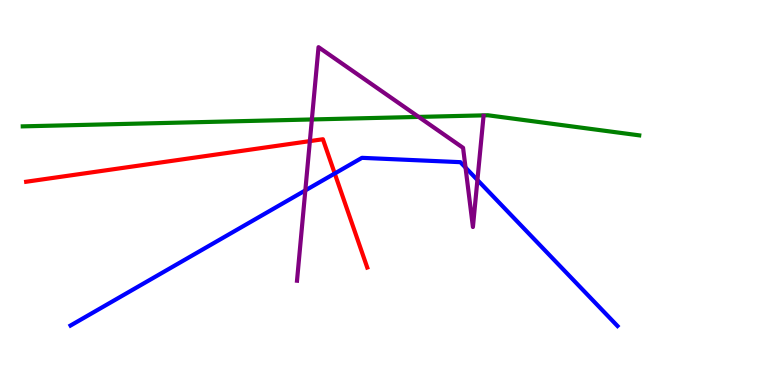[{'lines': ['blue', 'red'], 'intersections': [{'x': 4.32, 'y': 5.49}]}, {'lines': ['green', 'red'], 'intersections': []}, {'lines': ['purple', 'red'], 'intersections': [{'x': 4.0, 'y': 6.33}]}, {'lines': ['blue', 'green'], 'intersections': []}, {'lines': ['blue', 'purple'], 'intersections': [{'x': 3.94, 'y': 5.05}, {'x': 6.01, 'y': 5.65}, {'x': 6.16, 'y': 5.33}]}, {'lines': ['green', 'purple'], 'intersections': [{'x': 4.02, 'y': 6.9}, {'x': 5.4, 'y': 6.96}]}]